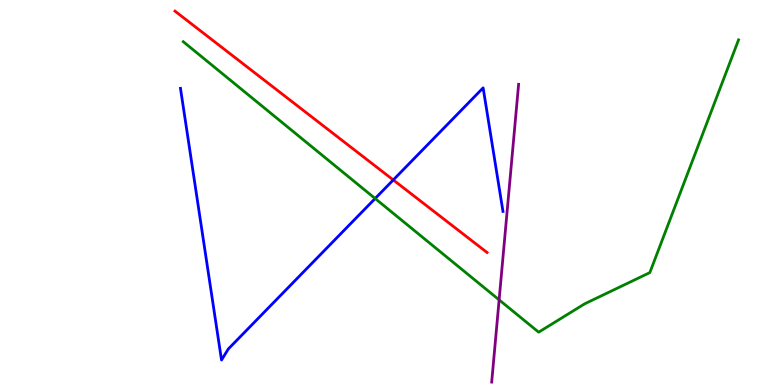[{'lines': ['blue', 'red'], 'intersections': [{'x': 5.07, 'y': 5.33}]}, {'lines': ['green', 'red'], 'intersections': []}, {'lines': ['purple', 'red'], 'intersections': []}, {'lines': ['blue', 'green'], 'intersections': [{'x': 4.84, 'y': 4.84}]}, {'lines': ['blue', 'purple'], 'intersections': []}, {'lines': ['green', 'purple'], 'intersections': [{'x': 6.44, 'y': 2.21}]}]